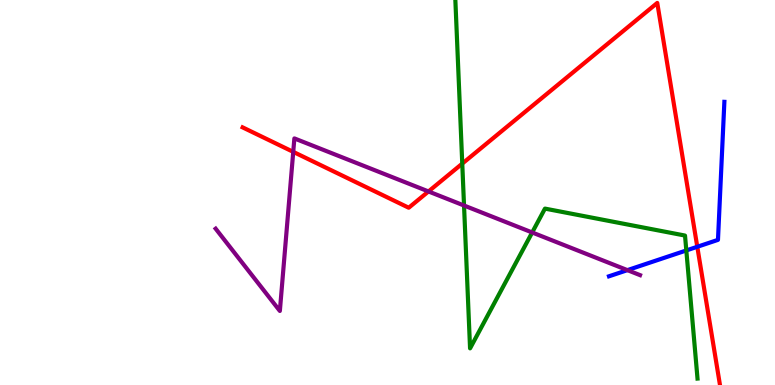[{'lines': ['blue', 'red'], 'intersections': [{'x': 9.0, 'y': 3.59}]}, {'lines': ['green', 'red'], 'intersections': [{'x': 5.96, 'y': 5.75}]}, {'lines': ['purple', 'red'], 'intersections': [{'x': 3.78, 'y': 6.06}, {'x': 5.53, 'y': 5.03}]}, {'lines': ['blue', 'green'], 'intersections': [{'x': 8.86, 'y': 3.49}]}, {'lines': ['blue', 'purple'], 'intersections': [{'x': 8.1, 'y': 2.98}]}, {'lines': ['green', 'purple'], 'intersections': [{'x': 5.99, 'y': 4.66}, {'x': 6.87, 'y': 3.96}]}]